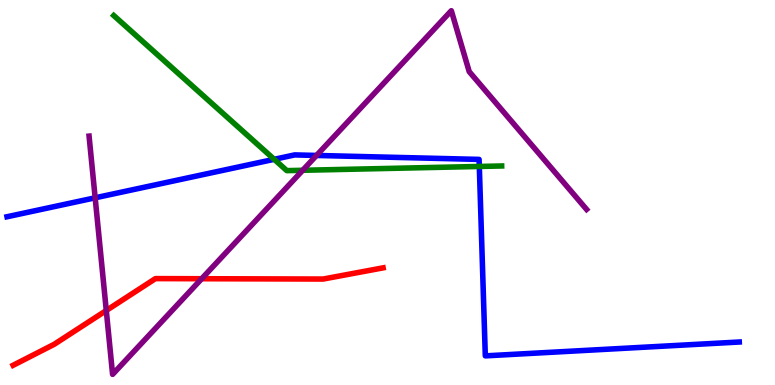[{'lines': ['blue', 'red'], 'intersections': []}, {'lines': ['green', 'red'], 'intersections': []}, {'lines': ['purple', 'red'], 'intersections': [{'x': 1.37, 'y': 1.93}, {'x': 2.6, 'y': 2.76}]}, {'lines': ['blue', 'green'], 'intersections': [{'x': 3.54, 'y': 5.86}, {'x': 6.18, 'y': 5.68}]}, {'lines': ['blue', 'purple'], 'intersections': [{'x': 1.23, 'y': 4.86}, {'x': 4.08, 'y': 5.96}]}, {'lines': ['green', 'purple'], 'intersections': [{'x': 3.91, 'y': 5.58}]}]